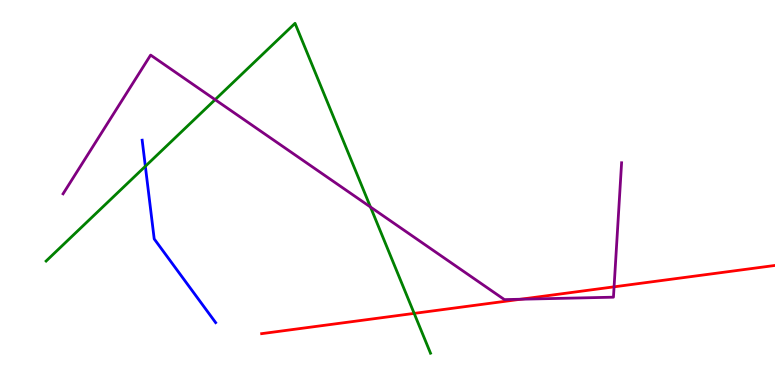[{'lines': ['blue', 'red'], 'intersections': []}, {'lines': ['green', 'red'], 'intersections': [{'x': 5.34, 'y': 1.86}]}, {'lines': ['purple', 'red'], 'intersections': [{'x': 6.72, 'y': 2.23}, {'x': 7.92, 'y': 2.55}]}, {'lines': ['blue', 'green'], 'intersections': [{'x': 1.88, 'y': 5.68}]}, {'lines': ['blue', 'purple'], 'intersections': []}, {'lines': ['green', 'purple'], 'intersections': [{'x': 2.78, 'y': 7.41}, {'x': 4.78, 'y': 4.62}]}]